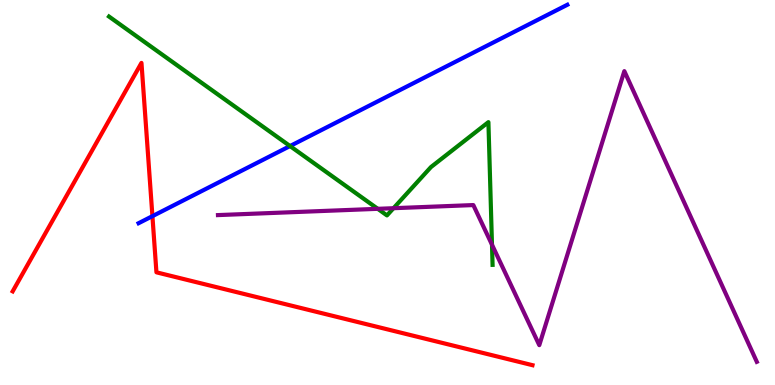[{'lines': ['blue', 'red'], 'intersections': [{'x': 1.97, 'y': 4.39}]}, {'lines': ['green', 'red'], 'intersections': []}, {'lines': ['purple', 'red'], 'intersections': []}, {'lines': ['blue', 'green'], 'intersections': [{'x': 3.74, 'y': 6.21}]}, {'lines': ['blue', 'purple'], 'intersections': []}, {'lines': ['green', 'purple'], 'intersections': [{'x': 4.87, 'y': 4.58}, {'x': 5.08, 'y': 4.59}, {'x': 6.35, 'y': 3.64}]}]